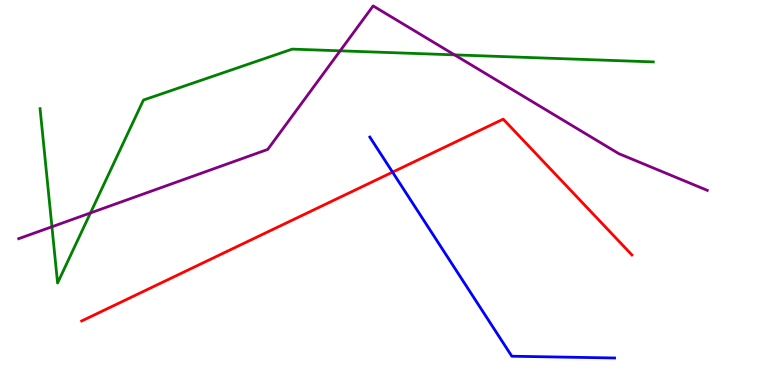[{'lines': ['blue', 'red'], 'intersections': [{'x': 5.07, 'y': 5.53}]}, {'lines': ['green', 'red'], 'intersections': []}, {'lines': ['purple', 'red'], 'intersections': []}, {'lines': ['blue', 'green'], 'intersections': []}, {'lines': ['blue', 'purple'], 'intersections': []}, {'lines': ['green', 'purple'], 'intersections': [{'x': 0.67, 'y': 4.11}, {'x': 1.17, 'y': 4.47}, {'x': 4.39, 'y': 8.68}, {'x': 5.86, 'y': 8.57}]}]